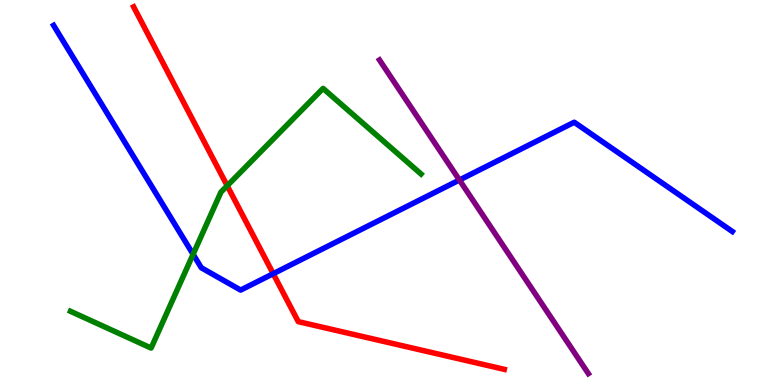[{'lines': ['blue', 'red'], 'intersections': [{'x': 3.53, 'y': 2.89}]}, {'lines': ['green', 'red'], 'intersections': [{'x': 2.93, 'y': 5.18}]}, {'lines': ['purple', 'red'], 'intersections': []}, {'lines': ['blue', 'green'], 'intersections': [{'x': 2.49, 'y': 3.4}]}, {'lines': ['blue', 'purple'], 'intersections': [{'x': 5.93, 'y': 5.32}]}, {'lines': ['green', 'purple'], 'intersections': []}]